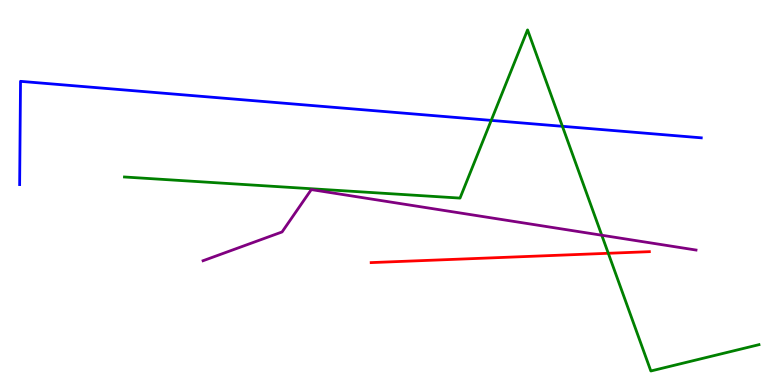[{'lines': ['blue', 'red'], 'intersections': []}, {'lines': ['green', 'red'], 'intersections': [{'x': 7.85, 'y': 3.42}]}, {'lines': ['purple', 'red'], 'intersections': []}, {'lines': ['blue', 'green'], 'intersections': [{'x': 6.34, 'y': 6.87}, {'x': 7.26, 'y': 6.72}]}, {'lines': ['blue', 'purple'], 'intersections': []}, {'lines': ['green', 'purple'], 'intersections': [{'x': 7.76, 'y': 3.89}]}]